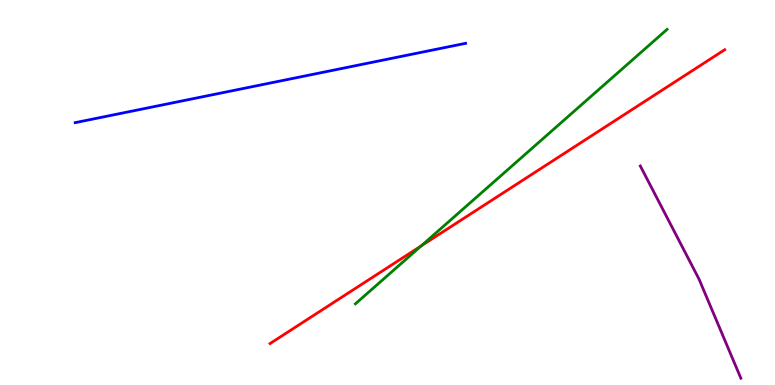[{'lines': ['blue', 'red'], 'intersections': []}, {'lines': ['green', 'red'], 'intersections': [{'x': 5.44, 'y': 3.62}]}, {'lines': ['purple', 'red'], 'intersections': []}, {'lines': ['blue', 'green'], 'intersections': []}, {'lines': ['blue', 'purple'], 'intersections': []}, {'lines': ['green', 'purple'], 'intersections': []}]